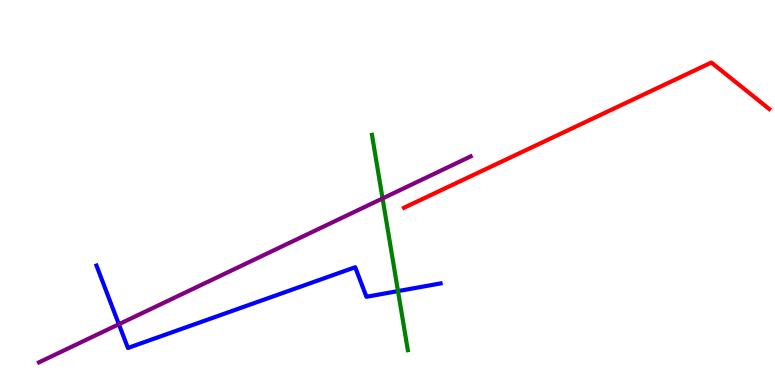[{'lines': ['blue', 'red'], 'intersections': []}, {'lines': ['green', 'red'], 'intersections': []}, {'lines': ['purple', 'red'], 'intersections': []}, {'lines': ['blue', 'green'], 'intersections': [{'x': 5.14, 'y': 2.44}]}, {'lines': ['blue', 'purple'], 'intersections': [{'x': 1.53, 'y': 1.58}]}, {'lines': ['green', 'purple'], 'intersections': [{'x': 4.94, 'y': 4.85}]}]